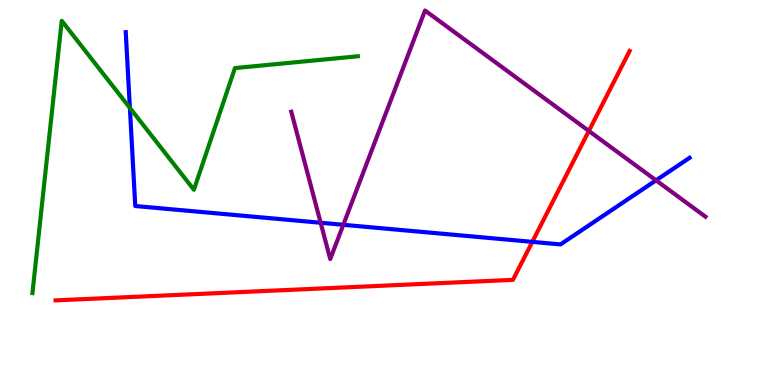[{'lines': ['blue', 'red'], 'intersections': [{'x': 6.87, 'y': 3.72}]}, {'lines': ['green', 'red'], 'intersections': []}, {'lines': ['purple', 'red'], 'intersections': [{'x': 7.6, 'y': 6.6}]}, {'lines': ['blue', 'green'], 'intersections': [{'x': 1.68, 'y': 7.2}]}, {'lines': ['blue', 'purple'], 'intersections': [{'x': 4.14, 'y': 4.21}, {'x': 4.43, 'y': 4.16}, {'x': 8.46, 'y': 5.32}]}, {'lines': ['green', 'purple'], 'intersections': []}]